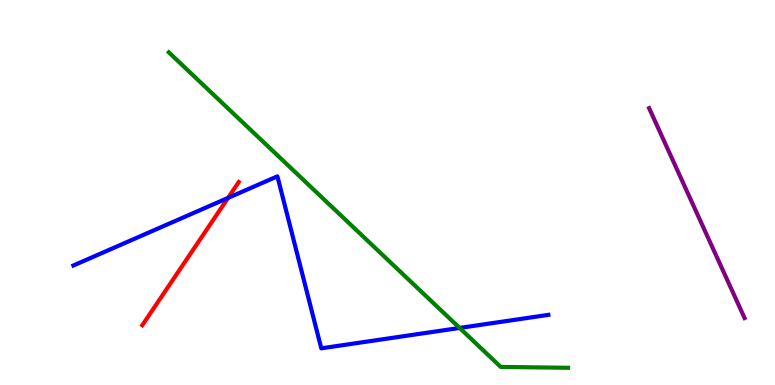[{'lines': ['blue', 'red'], 'intersections': [{'x': 2.94, 'y': 4.86}]}, {'lines': ['green', 'red'], 'intersections': []}, {'lines': ['purple', 'red'], 'intersections': []}, {'lines': ['blue', 'green'], 'intersections': [{'x': 5.93, 'y': 1.48}]}, {'lines': ['blue', 'purple'], 'intersections': []}, {'lines': ['green', 'purple'], 'intersections': []}]